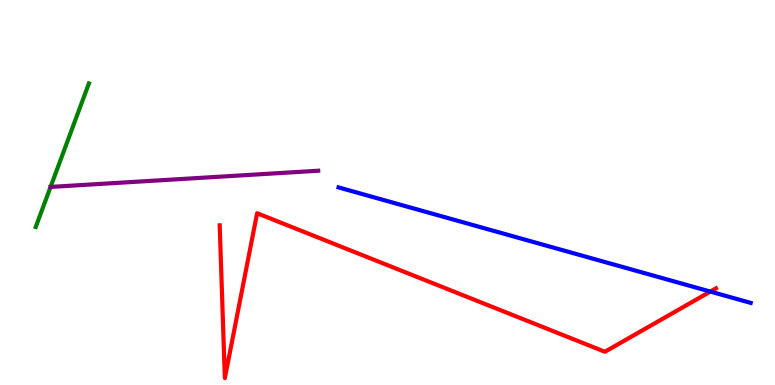[{'lines': ['blue', 'red'], 'intersections': [{'x': 9.17, 'y': 2.43}]}, {'lines': ['green', 'red'], 'intersections': []}, {'lines': ['purple', 'red'], 'intersections': []}, {'lines': ['blue', 'green'], 'intersections': []}, {'lines': ['blue', 'purple'], 'intersections': []}, {'lines': ['green', 'purple'], 'intersections': [{'x': 0.652, 'y': 5.14}]}]